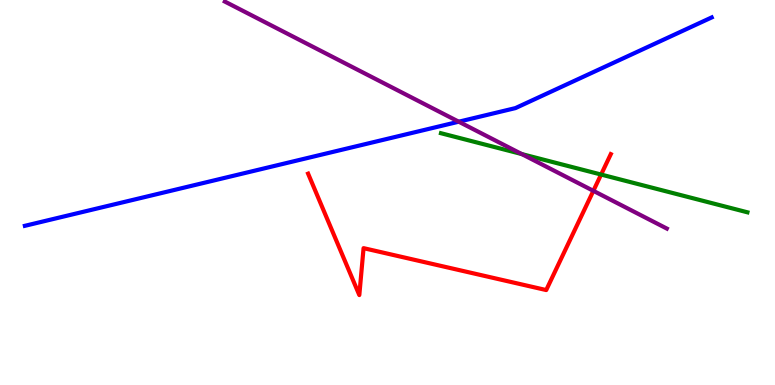[{'lines': ['blue', 'red'], 'intersections': []}, {'lines': ['green', 'red'], 'intersections': [{'x': 7.76, 'y': 5.47}]}, {'lines': ['purple', 'red'], 'intersections': [{'x': 7.66, 'y': 5.04}]}, {'lines': ['blue', 'green'], 'intersections': []}, {'lines': ['blue', 'purple'], 'intersections': [{'x': 5.92, 'y': 6.84}]}, {'lines': ['green', 'purple'], 'intersections': [{'x': 6.73, 'y': 6.0}]}]